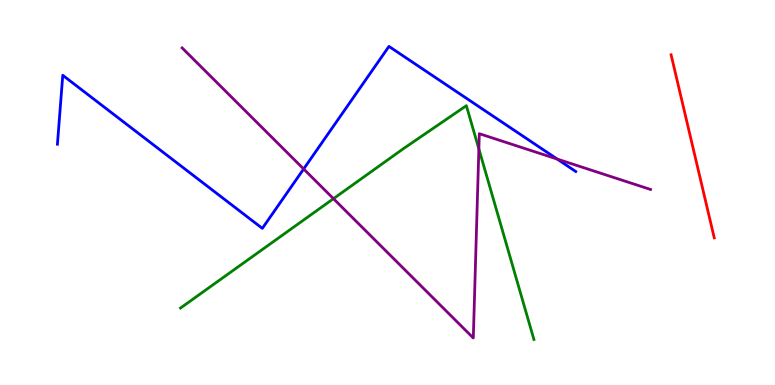[{'lines': ['blue', 'red'], 'intersections': []}, {'lines': ['green', 'red'], 'intersections': []}, {'lines': ['purple', 'red'], 'intersections': []}, {'lines': ['blue', 'green'], 'intersections': []}, {'lines': ['blue', 'purple'], 'intersections': [{'x': 3.92, 'y': 5.61}, {'x': 7.19, 'y': 5.87}]}, {'lines': ['green', 'purple'], 'intersections': [{'x': 4.3, 'y': 4.84}, {'x': 6.18, 'y': 6.13}]}]